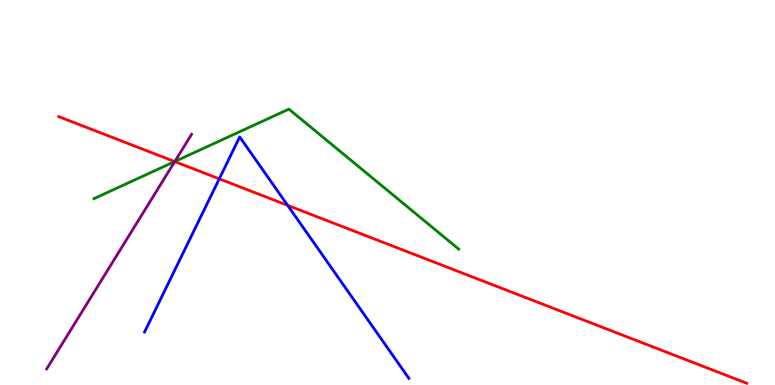[{'lines': ['blue', 'red'], 'intersections': [{'x': 2.83, 'y': 5.35}, {'x': 3.71, 'y': 4.67}]}, {'lines': ['green', 'red'], 'intersections': [{'x': 2.25, 'y': 5.8}]}, {'lines': ['purple', 'red'], 'intersections': [{'x': 2.25, 'y': 5.8}]}, {'lines': ['blue', 'green'], 'intersections': []}, {'lines': ['blue', 'purple'], 'intersections': []}, {'lines': ['green', 'purple'], 'intersections': [{'x': 2.26, 'y': 5.8}]}]